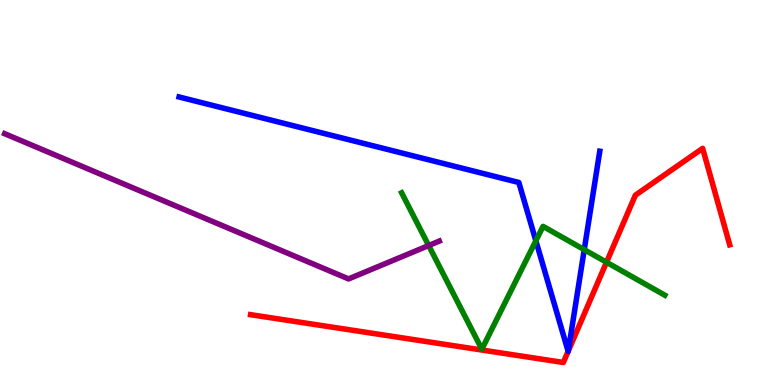[{'lines': ['blue', 'red'], 'intersections': [{'x': 7.33, 'y': 0.875}, {'x': 7.33, 'y': 0.88}]}, {'lines': ['green', 'red'], 'intersections': [{'x': 7.83, 'y': 3.19}]}, {'lines': ['purple', 'red'], 'intersections': []}, {'lines': ['blue', 'green'], 'intersections': [{'x': 6.91, 'y': 3.75}, {'x': 7.54, 'y': 3.52}]}, {'lines': ['blue', 'purple'], 'intersections': []}, {'lines': ['green', 'purple'], 'intersections': [{'x': 5.53, 'y': 3.62}]}]